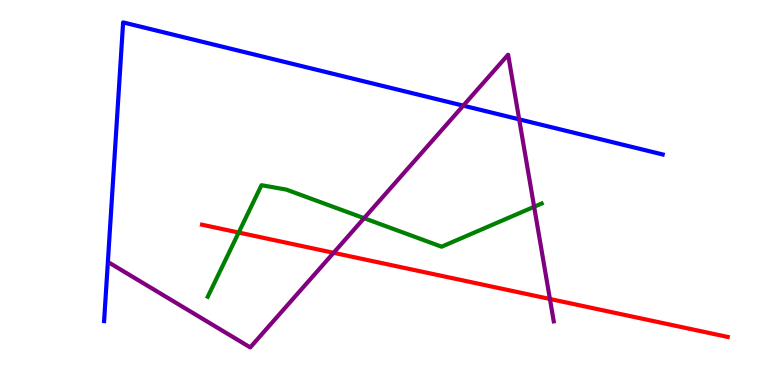[{'lines': ['blue', 'red'], 'intersections': []}, {'lines': ['green', 'red'], 'intersections': [{'x': 3.08, 'y': 3.96}]}, {'lines': ['purple', 'red'], 'intersections': [{'x': 4.3, 'y': 3.43}, {'x': 7.1, 'y': 2.23}]}, {'lines': ['blue', 'green'], 'intersections': []}, {'lines': ['blue', 'purple'], 'intersections': [{'x': 5.98, 'y': 7.26}, {'x': 6.7, 'y': 6.9}]}, {'lines': ['green', 'purple'], 'intersections': [{'x': 4.7, 'y': 4.33}, {'x': 6.89, 'y': 4.63}]}]